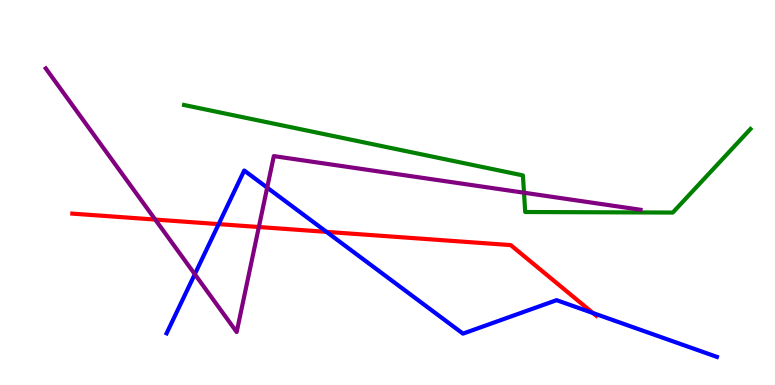[{'lines': ['blue', 'red'], 'intersections': [{'x': 2.82, 'y': 4.18}, {'x': 4.21, 'y': 3.98}, {'x': 7.65, 'y': 1.87}]}, {'lines': ['green', 'red'], 'intersections': []}, {'lines': ['purple', 'red'], 'intersections': [{'x': 2.0, 'y': 4.3}, {'x': 3.34, 'y': 4.1}]}, {'lines': ['blue', 'green'], 'intersections': []}, {'lines': ['blue', 'purple'], 'intersections': [{'x': 2.51, 'y': 2.88}, {'x': 3.45, 'y': 5.13}]}, {'lines': ['green', 'purple'], 'intersections': [{'x': 6.76, 'y': 4.99}]}]